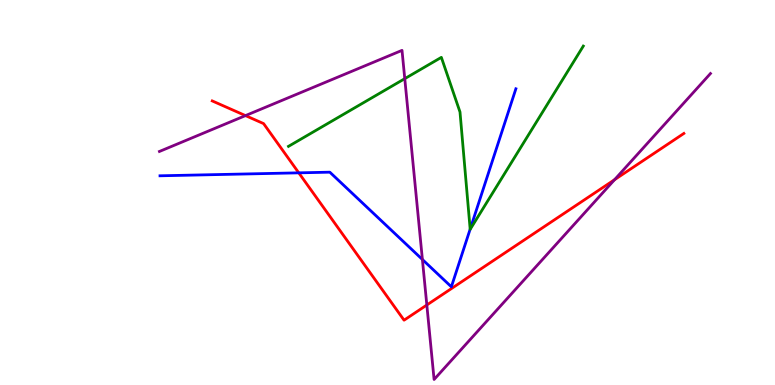[{'lines': ['blue', 'red'], 'intersections': [{'x': 3.86, 'y': 5.51}]}, {'lines': ['green', 'red'], 'intersections': []}, {'lines': ['purple', 'red'], 'intersections': [{'x': 3.17, 'y': 7.0}, {'x': 5.51, 'y': 2.08}, {'x': 7.93, 'y': 5.33}]}, {'lines': ['blue', 'green'], 'intersections': [{'x': 6.07, 'y': 4.05}]}, {'lines': ['blue', 'purple'], 'intersections': [{'x': 5.45, 'y': 3.26}]}, {'lines': ['green', 'purple'], 'intersections': [{'x': 5.22, 'y': 7.96}]}]